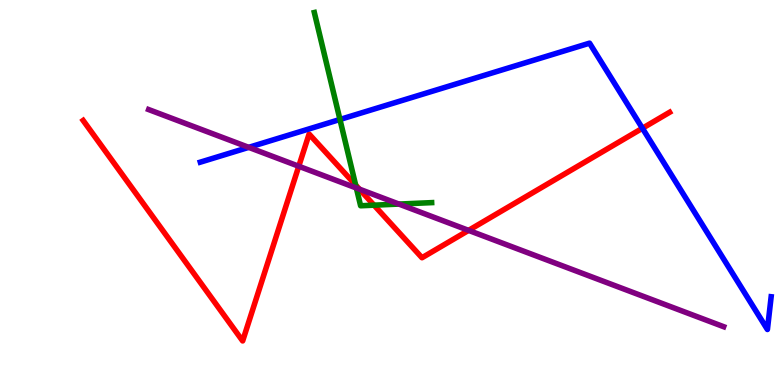[{'lines': ['blue', 'red'], 'intersections': [{'x': 8.29, 'y': 6.67}]}, {'lines': ['green', 'red'], 'intersections': [{'x': 4.59, 'y': 5.19}, {'x': 4.83, 'y': 4.67}]}, {'lines': ['purple', 'red'], 'intersections': [{'x': 3.86, 'y': 5.68}, {'x': 4.64, 'y': 5.09}, {'x': 6.05, 'y': 4.02}]}, {'lines': ['blue', 'green'], 'intersections': [{'x': 4.39, 'y': 6.9}]}, {'lines': ['blue', 'purple'], 'intersections': [{'x': 3.21, 'y': 6.17}]}, {'lines': ['green', 'purple'], 'intersections': [{'x': 4.6, 'y': 5.12}, {'x': 5.15, 'y': 4.7}]}]